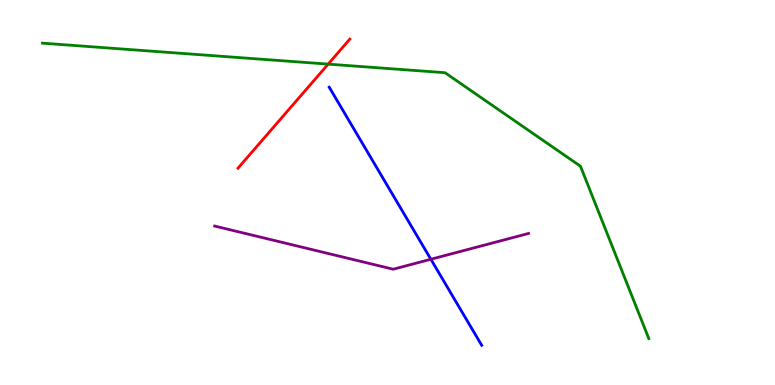[{'lines': ['blue', 'red'], 'intersections': []}, {'lines': ['green', 'red'], 'intersections': [{'x': 4.23, 'y': 8.33}]}, {'lines': ['purple', 'red'], 'intersections': []}, {'lines': ['blue', 'green'], 'intersections': []}, {'lines': ['blue', 'purple'], 'intersections': [{'x': 5.56, 'y': 3.27}]}, {'lines': ['green', 'purple'], 'intersections': []}]